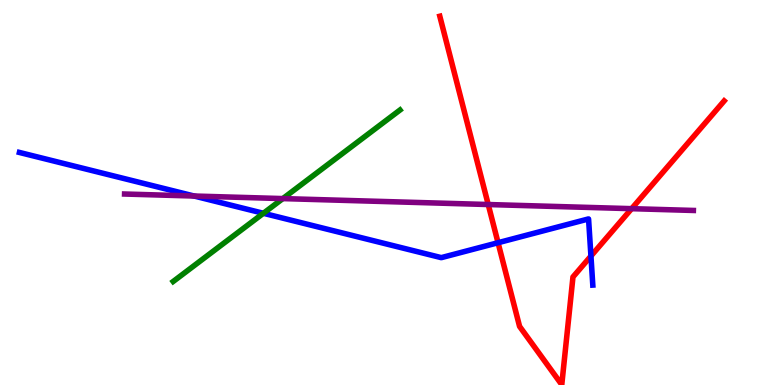[{'lines': ['blue', 'red'], 'intersections': [{'x': 6.43, 'y': 3.7}, {'x': 7.63, 'y': 3.35}]}, {'lines': ['green', 'red'], 'intersections': []}, {'lines': ['purple', 'red'], 'intersections': [{'x': 6.3, 'y': 4.69}, {'x': 8.15, 'y': 4.58}]}, {'lines': ['blue', 'green'], 'intersections': [{'x': 3.4, 'y': 4.46}]}, {'lines': ['blue', 'purple'], 'intersections': [{'x': 2.51, 'y': 4.91}]}, {'lines': ['green', 'purple'], 'intersections': [{'x': 3.65, 'y': 4.84}]}]